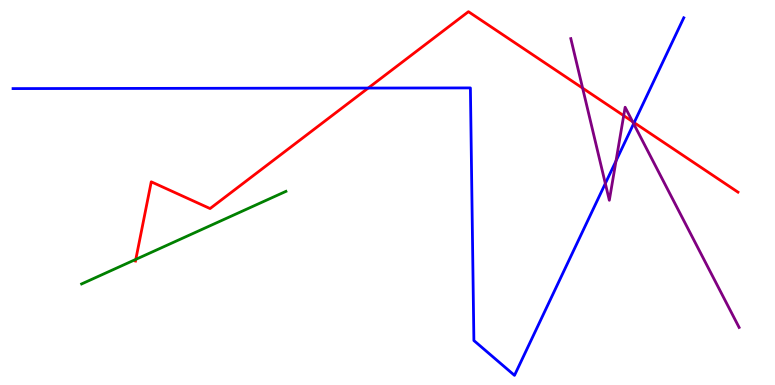[{'lines': ['blue', 'red'], 'intersections': [{'x': 4.75, 'y': 7.71}, {'x': 8.18, 'y': 6.81}]}, {'lines': ['green', 'red'], 'intersections': [{'x': 1.75, 'y': 3.26}]}, {'lines': ['purple', 'red'], 'intersections': [{'x': 7.52, 'y': 7.71}, {'x': 8.05, 'y': 7.0}, {'x': 8.16, 'y': 6.84}]}, {'lines': ['blue', 'green'], 'intersections': []}, {'lines': ['blue', 'purple'], 'intersections': [{'x': 7.81, 'y': 5.23}, {'x': 7.95, 'y': 5.82}, {'x': 8.18, 'y': 6.79}]}, {'lines': ['green', 'purple'], 'intersections': []}]